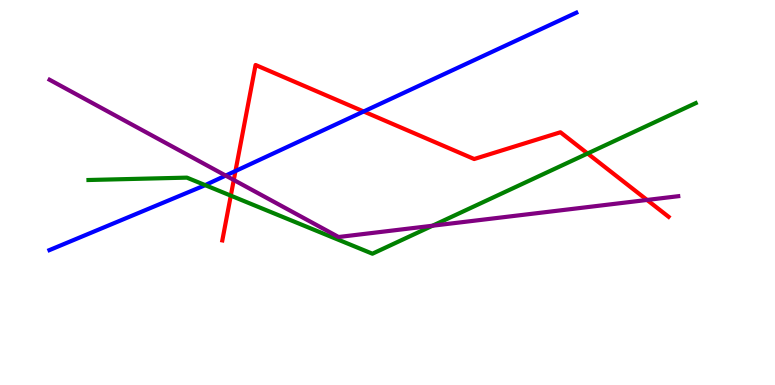[{'lines': ['blue', 'red'], 'intersections': [{'x': 3.04, 'y': 5.56}, {'x': 4.69, 'y': 7.1}]}, {'lines': ['green', 'red'], 'intersections': [{'x': 2.98, 'y': 4.92}, {'x': 7.58, 'y': 6.01}]}, {'lines': ['purple', 'red'], 'intersections': [{'x': 3.02, 'y': 5.33}, {'x': 8.35, 'y': 4.81}]}, {'lines': ['blue', 'green'], 'intersections': [{'x': 2.65, 'y': 5.19}]}, {'lines': ['blue', 'purple'], 'intersections': [{'x': 2.91, 'y': 5.44}]}, {'lines': ['green', 'purple'], 'intersections': [{'x': 5.58, 'y': 4.14}]}]